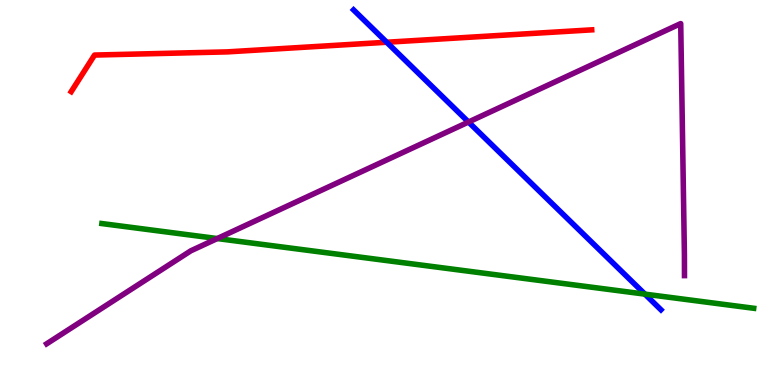[{'lines': ['blue', 'red'], 'intersections': [{'x': 4.99, 'y': 8.9}]}, {'lines': ['green', 'red'], 'intersections': []}, {'lines': ['purple', 'red'], 'intersections': []}, {'lines': ['blue', 'green'], 'intersections': [{'x': 8.32, 'y': 2.36}]}, {'lines': ['blue', 'purple'], 'intersections': [{'x': 6.04, 'y': 6.83}]}, {'lines': ['green', 'purple'], 'intersections': [{'x': 2.8, 'y': 3.8}]}]